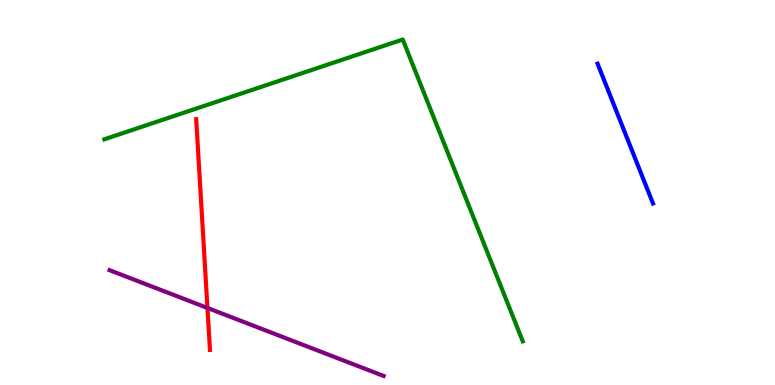[{'lines': ['blue', 'red'], 'intersections': []}, {'lines': ['green', 'red'], 'intersections': []}, {'lines': ['purple', 'red'], 'intersections': [{'x': 2.68, 'y': 2.0}]}, {'lines': ['blue', 'green'], 'intersections': []}, {'lines': ['blue', 'purple'], 'intersections': []}, {'lines': ['green', 'purple'], 'intersections': []}]